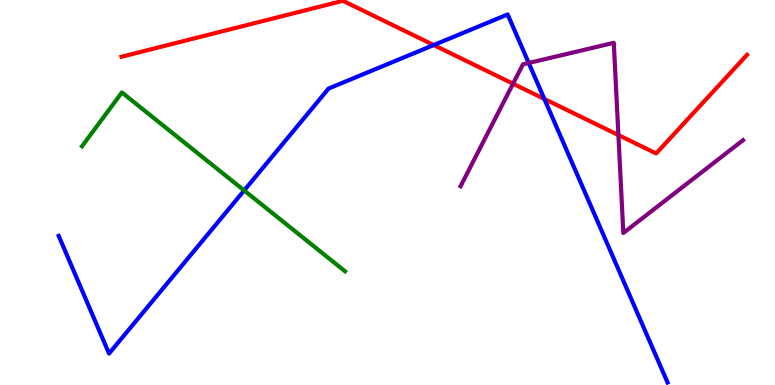[{'lines': ['blue', 'red'], 'intersections': [{'x': 5.6, 'y': 8.83}, {'x': 7.02, 'y': 7.43}]}, {'lines': ['green', 'red'], 'intersections': []}, {'lines': ['purple', 'red'], 'intersections': [{'x': 6.62, 'y': 7.83}, {'x': 7.98, 'y': 6.49}]}, {'lines': ['blue', 'green'], 'intersections': [{'x': 3.15, 'y': 5.05}]}, {'lines': ['blue', 'purple'], 'intersections': [{'x': 6.82, 'y': 8.36}]}, {'lines': ['green', 'purple'], 'intersections': []}]